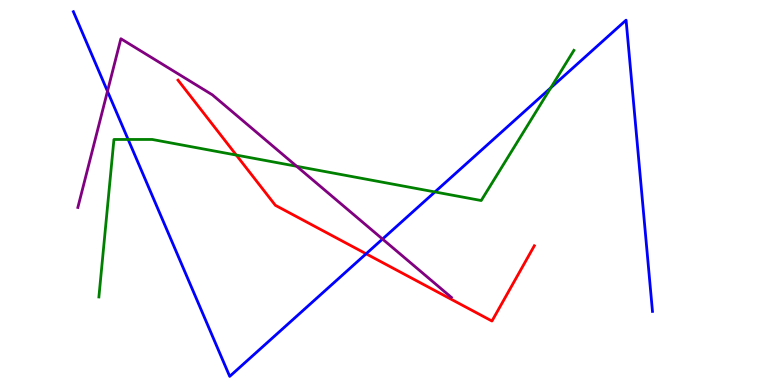[{'lines': ['blue', 'red'], 'intersections': [{'x': 4.72, 'y': 3.41}]}, {'lines': ['green', 'red'], 'intersections': [{'x': 3.05, 'y': 5.97}]}, {'lines': ['purple', 'red'], 'intersections': []}, {'lines': ['blue', 'green'], 'intersections': [{'x': 1.65, 'y': 6.38}, {'x': 5.61, 'y': 5.01}, {'x': 7.11, 'y': 7.72}]}, {'lines': ['blue', 'purple'], 'intersections': [{'x': 1.39, 'y': 7.63}, {'x': 4.94, 'y': 3.79}]}, {'lines': ['green', 'purple'], 'intersections': [{'x': 3.83, 'y': 5.68}]}]